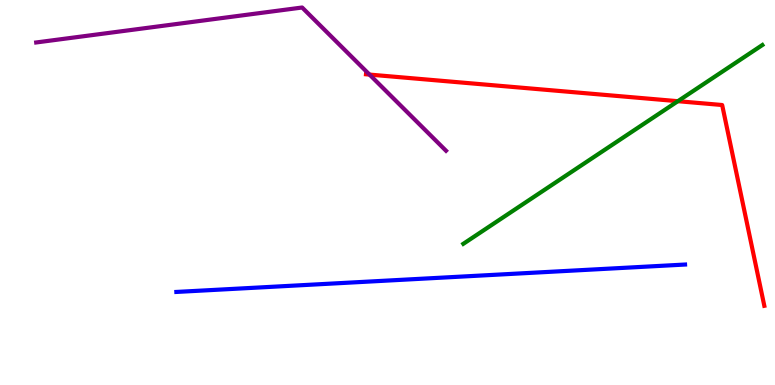[{'lines': ['blue', 'red'], 'intersections': []}, {'lines': ['green', 'red'], 'intersections': [{'x': 8.75, 'y': 7.37}]}, {'lines': ['purple', 'red'], 'intersections': [{'x': 4.77, 'y': 8.06}]}, {'lines': ['blue', 'green'], 'intersections': []}, {'lines': ['blue', 'purple'], 'intersections': []}, {'lines': ['green', 'purple'], 'intersections': []}]